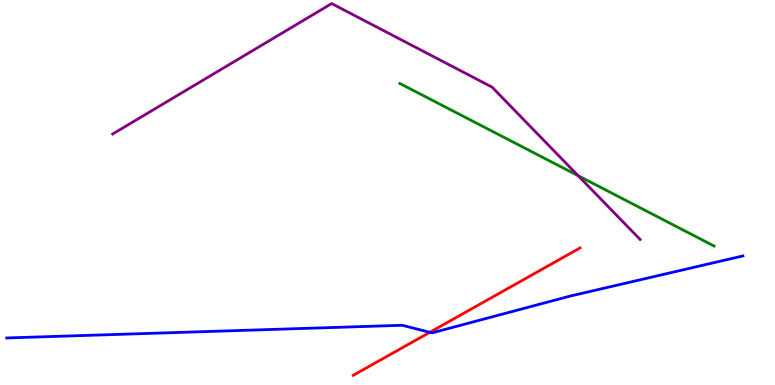[{'lines': ['blue', 'red'], 'intersections': [{'x': 5.55, 'y': 1.37}]}, {'lines': ['green', 'red'], 'intersections': []}, {'lines': ['purple', 'red'], 'intersections': []}, {'lines': ['blue', 'green'], 'intersections': []}, {'lines': ['blue', 'purple'], 'intersections': []}, {'lines': ['green', 'purple'], 'intersections': [{'x': 7.46, 'y': 5.44}]}]